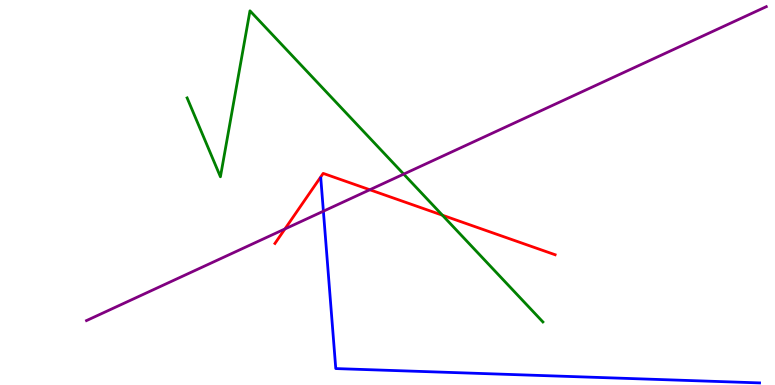[{'lines': ['blue', 'red'], 'intersections': []}, {'lines': ['green', 'red'], 'intersections': [{'x': 5.71, 'y': 4.41}]}, {'lines': ['purple', 'red'], 'intersections': [{'x': 3.68, 'y': 4.05}, {'x': 4.77, 'y': 5.07}]}, {'lines': ['blue', 'green'], 'intersections': []}, {'lines': ['blue', 'purple'], 'intersections': [{'x': 4.17, 'y': 4.51}]}, {'lines': ['green', 'purple'], 'intersections': [{'x': 5.21, 'y': 5.48}]}]